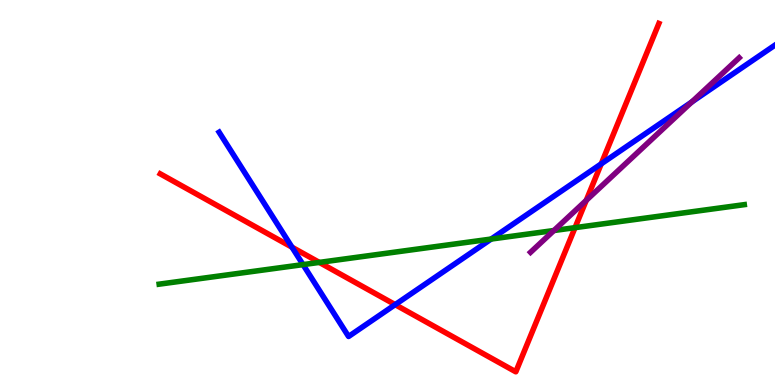[{'lines': ['blue', 'red'], 'intersections': [{'x': 3.77, 'y': 3.58}, {'x': 5.1, 'y': 2.09}, {'x': 7.76, 'y': 5.74}]}, {'lines': ['green', 'red'], 'intersections': [{'x': 4.12, 'y': 3.18}, {'x': 7.42, 'y': 4.09}]}, {'lines': ['purple', 'red'], 'intersections': [{'x': 7.56, 'y': 4.8}]}, {'lines': ['blue', 'green'], 'intersections': [{'x': 3.91, 'y': 3.13}, {'x': 6.34, 'y': 3.79}]}, {'lines': ['blue', 'purple'], 'intersections': [{'x': 8.93, 'y': 7.35}]}, {'lines': ['green', 'purple'], 'intersections': [{'x': 7.15, 'y': 4.01}]}]